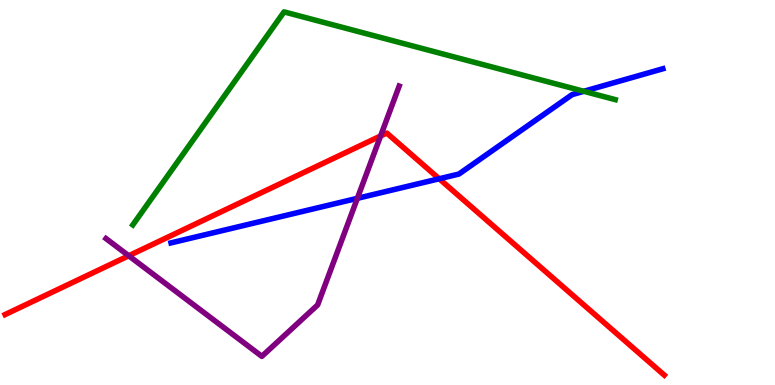[{'lines': ['blue', 'red'], 'intersections': [{'x': 5.67, 'y': 5.36}]}, {'lines': ['green', 'red'], 'intersections': []}, {'lines': ['purple', 'red'], 'intersections': [{'x': 1.66, 'y': 3.36}, {'x': 4.91, 'y': 6.47}]}, {'lines': ['blue', 'green'], 'intersections': [{'x': 7.53, 'y': 7.63}]}, {'lines': ['blue', 'purple'], 'intersections': [{'x': 4.61, 'y': 4.85}]}, {'lines': ['green', 'purple'], 'intersections': []}]